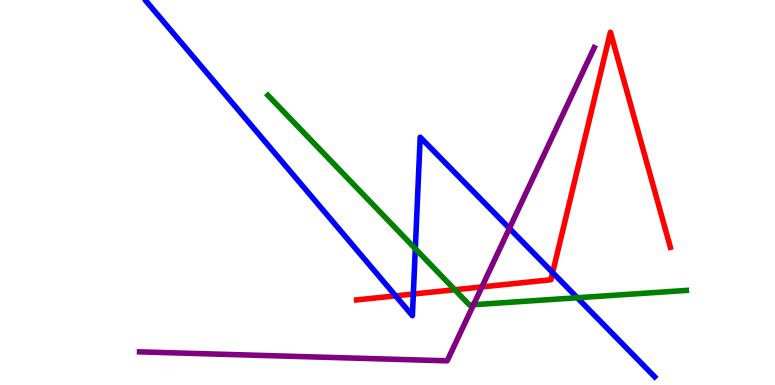[{'lines': ['blue', 'red'], 'intersections': [{'x': 5.11, 'y': 2.32}, {'x': 5.33, 'y': 2.36}, {'x': 7.13, 'y': 2.92}]}, {'lines': ['green', 'red'], 'intersections': [{'x': 5.87, 'y': 2.47}]}, {'lines': ['purple', 'red'], 'intersections': [{'x': 6.22, 'y': 2.55}]}, {'lines': ['blue', 'green'], 'intersections': [{'x': 5.36, 'y': 3.54}, {'x': 7.45, 'y': 2.27}]}, {'lines': ['blue', 'purple'], 'intersections': [{'x': 6.57, 'y': 4.07}]}, {'lines': ['green', 'purple'], 'intersections': [{'x': 6.11, 'y': 2.08}]}]